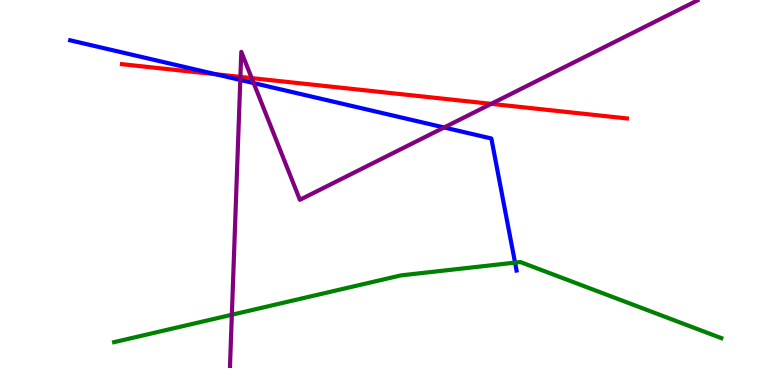[{'lines': ['blue', 'red'], 'intersections': [{'x': 2.79, 'y': 8.07}]}, {'lines': ['green', 'red'], 'intersections': []}, {'lines': ['purple', 'red'], 'intersections': [{'x': 3.1, 'y': 8.0}, {'x': 3.25, 'y': 7.97}, {'x': 6.34, 'y': 7.3}]}, {'lines': ['blue', 'green'], 'intersections': [{'x': 6.65, 'y': 3.18}]}, {'lines': ['blue', 'purple'], 'intersections': [{'x': 3.1, 'y': 7.92}, {'x': 3.27, 'y': 7.84}, {'x': 5.73, 'y': 6.69}]}, {'lines': ['green', 'purple'], 'intersections': [{'x': 2.99, 'y': 1.82}]}]